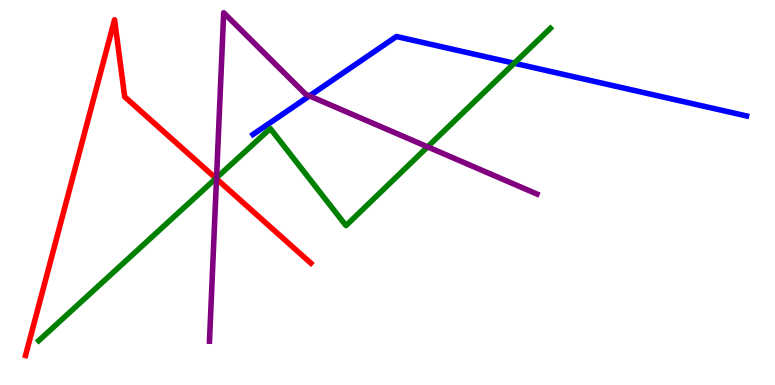[{'lines': ['blue', 'red'], 'intersections': []}, {'lines': ['green', 'red'], 'intersections': [{'x': 2.79, 'y': 5.37}]}, {'lines': ['purple', 'red'], 'intersections': [{'x': 2.79, 'y': 5.35}]}, {'lines': ['blue', 'green'], 'intersections': [{'x': 6.64, 'y': 8.36}]}, {'lines': ['blue', 'purple'], 'intersections': [{'x': 3.99, 'y': 7.51}]}, {'lines': ['green', 'purple'], 'intersections': [{'x': 2.79, 'y': 5.38}, {'x': 5.52, 'y': 6.19}]}]